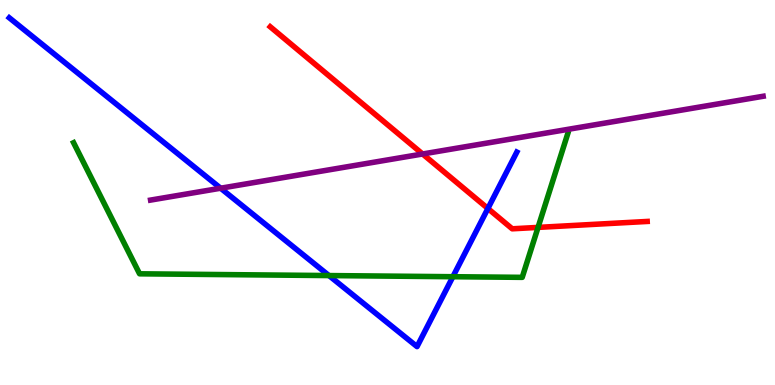[{'lines': ['blue', 'red'], 'intersections': [{'x': 6.3, 'y': 4.58}]}, {'lines': ['green', 'red'], 'intersections': [{'x': 6.94, 'y': 4.09}]}, {'lines': ['purple', 'red'], 'intersections': [{'x': 5.45, 'y': 6.0}]}, {'lines': ['blue', 'green'], 'intersections': [{'x': 4.24, 'y': 2.84}, {'x': 5.84, 'y': 2.81}]}, {'lines': ['blue', 'purple'], 'intersections': [{'x': 2.85, 'y': 5.11}]}, {'lines': ['green', 'purple'], 'intersections': []}]